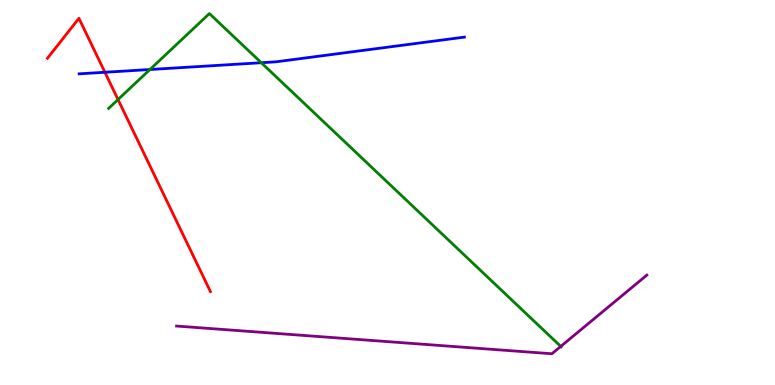[{'lines': ['blue', 'red'], 'intersections': [{'x': 1.35, 'y': 8.12}]}, {'lines': ['green', 'red'], 'intersections': [{'x': 1.52, 'y': 7.41}]}, {'lines': ['purple', 'red'], 'intersections': []}, {'lines': ['blue', 'green'], 'intersections': [{'x': 1.93, 'y': 8.19}, {'x': 3.37, 'y': 8.37}]}, {'lines': ['blue', 'purple'], 'intersections': []}, {'lines': ['green', 'purple'], 'intersections': [{'x': 7.24, 'y': 1.0}]}]